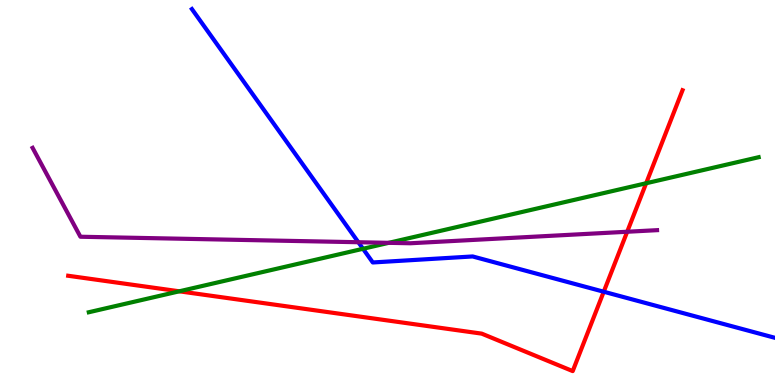[{'lines': ['blue', 'red'], 'intersections': [{'x': 7.79, 'y': 2.42}]}, {'lines': ['green', 'red'], 'intersections': [{'x': 2.31, 'y': 2.43}, {'x': 8.34, 'y': 5.24}]}, {'lines': ['purple', 'red'], 'intersections': [{'x': 8.09, 'y': 3.98}]}, {'lines': ['blue', 'green'], 'intersections': [{'x': 4.68, 'y': 3.54}]}, {'lines': ['blue', 'purple'], 'intersections': [{'x': 4.62, 'y': 3.71}]}, {'lines': ['green', 'purple'], 'intersections': [{'x': 5.02, 'y': 3.69}]}]